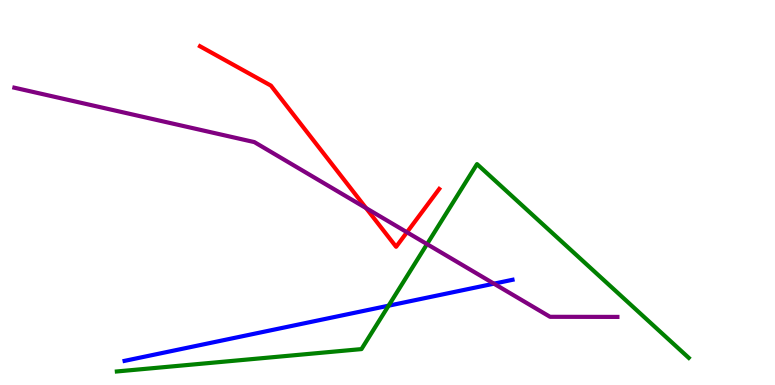[{'lines': ['blue', 'red'], 'intersections': []}, {'lines': ['green', 'red'], 'intersections': []}, {'lines': ['purple', 'red'], 'intersections': [{'x': 4.72, 'y': 4.59}, {'x': 5.25, 'y': 3.97}]}, {'lines': ['blue', 'green'], 'intersections': [{'x': 5.01, 'y': 2.06}]}, {'lines': ['blue', 'purple'], 'intersections': [{'x': 6.37, 'y': 2.63}]}, {'lines': ['green', 'purple'], 'intersections': [{'x': 5.51, 'y': 3.66}]}]